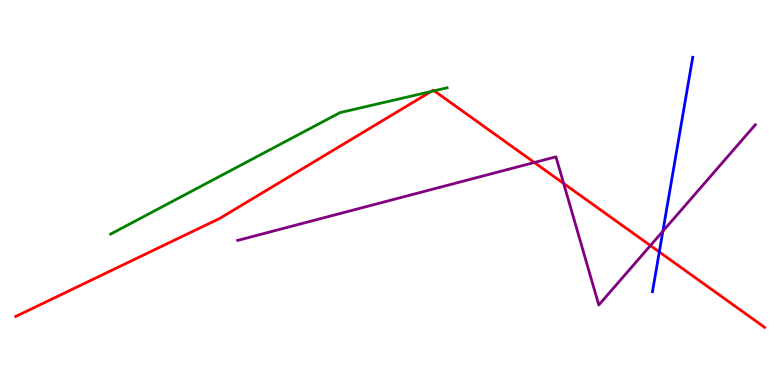[{'lines': ['blue', 'red'], 'intersections': [{'x': 8.51, 'y': 3.46}]}, {'lines': ['green', 'red'], 'intersections': [{'x': 5.56, 'y': 7.62}, {'x': 5.6, 'y': 7.64}]}, {'lines': ['purple', 'red'], 'intersections': [{'x': 6.89, 'y': 5.78}, {'x': 7.27, 'y': 5.23}, {'x': 8.39, 'y': 3.62}]}, {'lines': ['blue', 'green'], 'intersections': []}, {'lines': ['blue', 'purple'], 'intersections': [{'x': 8.55, 'y': 3.99}]}, {'lines': ['green', 'purple'], 'intersections': []}]